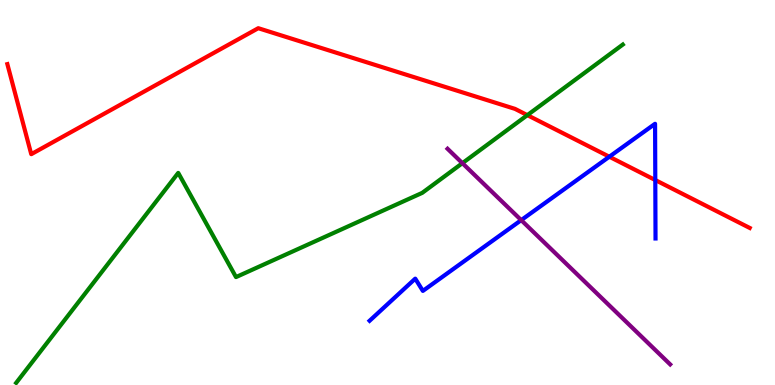[{'lines': ['blue', 'red'], 'intersections': [{'x': 7.86, 'y': 5.93}, {'x': 8.46, 'y': 5.32}]}, {'lines': ['green', 'red'], 'intersections': [{'x': 6.8, 'y': 7.01}]}, {'lines': ['purple', 'red'], 'intersections': []}, {'lines': ['blue', 'green'], 'intersections': []}, {'lines': ['blue', 'purple'], 'intersections': [{'x': 6.73, 'y': 4.28}]}, {'lines': ['green', 'purple'], 'intersections': [{'x': 5.97, 'y': 5.76}]}]